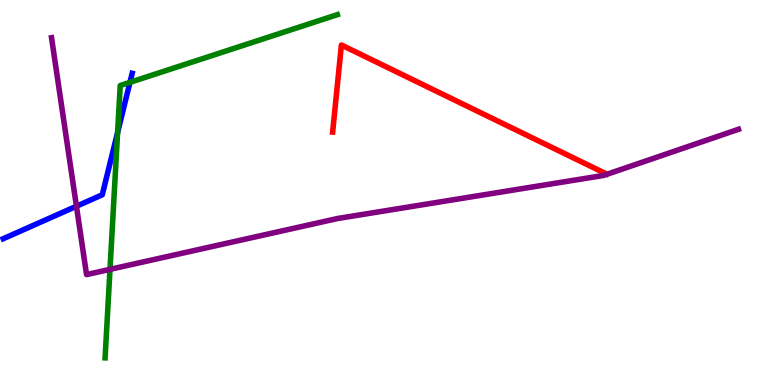[{'lines': ['blue', 'red'], 'intersections': []}, {'lines': ['green', 'red'], 'intersections': []}, {'lines': ['purple', 'red'], 'intersections': []}, {'lines': ['blue', 'green'], 'intersections': [{'x': 1.52, 'y': 6.56}, {'x': 1.68, 'y': 7.86}]}, {'lines': ['blue', 'purple'], 'intersections': [{'x': 0.986, 'y': 4.64}]}, {'lines': ['green', 'purple'], 'intersections': [{'x': 1.42, 'y': 3.0}]}]